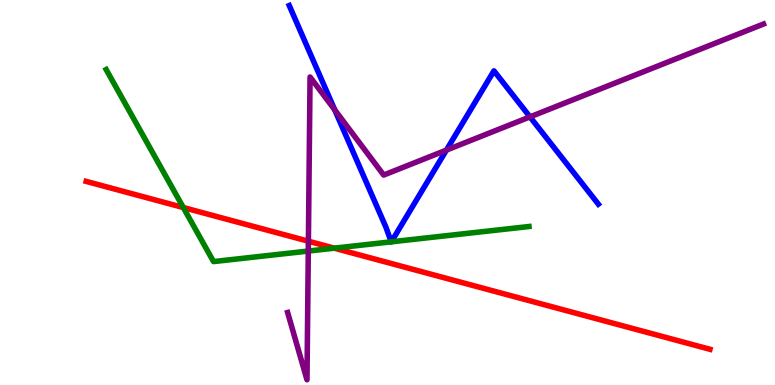[{'lines': ['blue', 'red'], 'intersections': []}, {'lines': ['green', 'red'], 'intersections': [{'x': 2.37, 'y': 4.61}, {'x': 4.31, 'y': 3.55}]}, {'lines': ['purple', 'red'], 'intersections': [{'x': 3.98, 'y': 3.73}]}, {'lines': ['blue', 'green'], 'intersections': [{'x': 5.05, 'y': 3.72}, {'x': 5.05, 'y': 3.72}]}, {'lines': ['blue', 'purple'], 'intersections': [{'x': 4.32, 'y': 7.15}, {'x': 5.76, 'y': 6.1}, {'x': 6.84, 'y': 6.96}]}, {'lines': ['green', 'purple'], 'intersections': [{'x': 3.98, 'y': 3.48}]}]